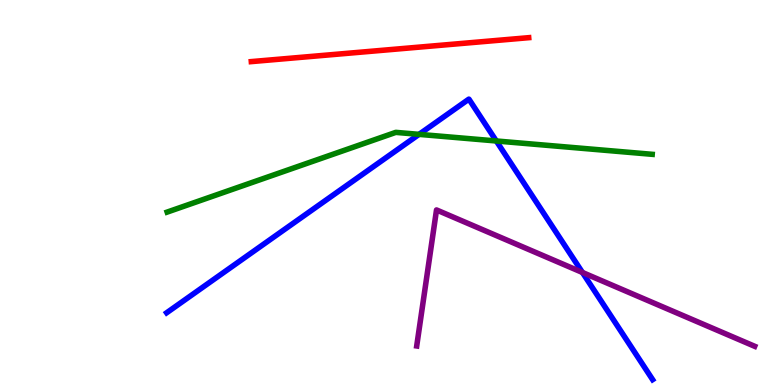[{'lines': ['blue', 'red'], 'intersections': []}, {'lines': ['green', 'red'], 'intersections': []}, {'lines': ['purple', 'red'], 'intersections': []}, {'lines': ['blue', 'green'], 'intersections': [{'x': 5.41, 'y': 6.51}, {'x': 6.4, 'y': 6.34}]}, {'lines': ['blue', 'purple'], 'intersections': [{'x': 7.52, 'y': 2.92}]}, {'lines': ['green', 'purple'], 'intersections': []}]